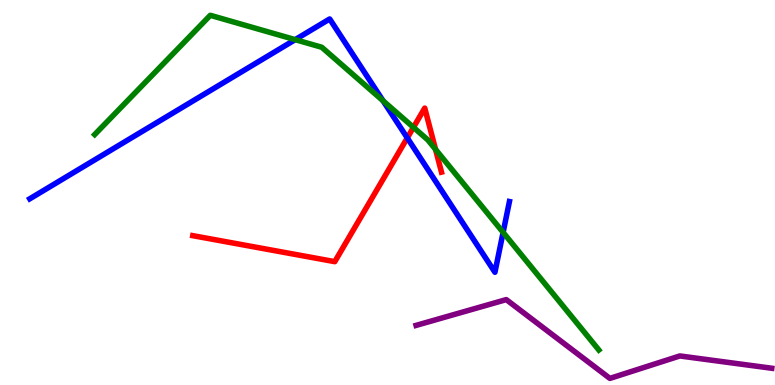[{'lines': ['blue', 'red'], 'intersections': [{'x': 5.26, 'y': 6.42}]}, {'lines': ['green', 'red'], 'intersections': [{'x': 5.33, 'y': 6.69}, {'x': 5.62, 'y': 6.12}]}, {'lines': ['purple', 'red'], 'intersections': []}, {'lines': ['blue', 'green'], 'intersections': [{'x': 3.81, 'y': 8.97}, {'x': 4.94, 'y': 7.38}, {'x': 6.49, 'y': 3.96}]}, {'lines': ['blue', 'purple'], 'intersections': []}, {'lines': ['green', 'purple'], 'intersections': []}]